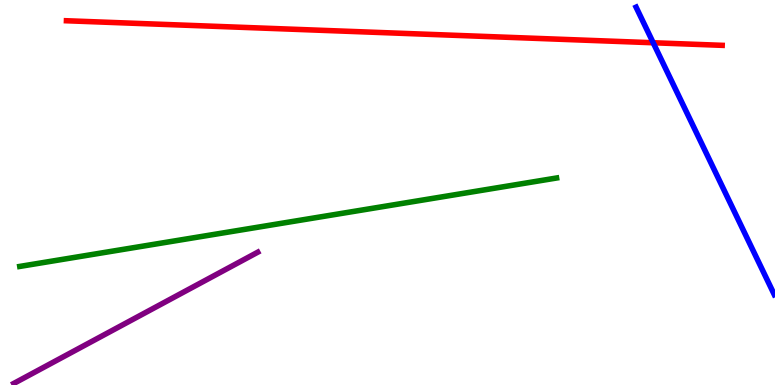[{'lines': ['blue', 'red'], 'intersections': [{'x': 8.43, 'y': 8.89}]}, {'lines': ['green', 'red'], 'intersections': []}, {'lines': ['purple', 'red'], 'intersections': []}, {'lines': ['blue', 'green'], 'intersections': []}, {'lines': ['blue', 'purple'], 'intersections': []}, {'lines': ['green', 'purple'], 'intersections': []}]